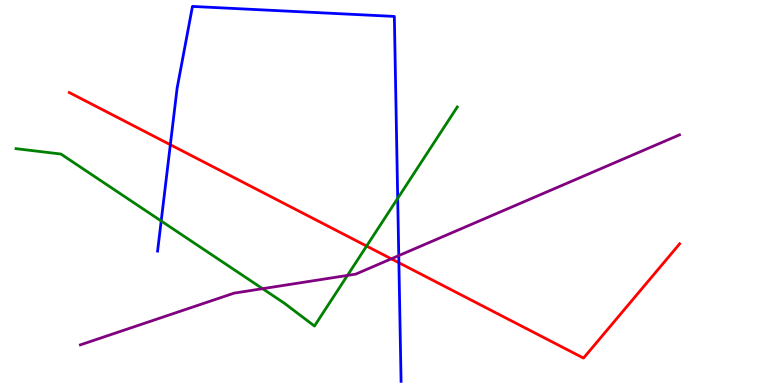[{'lines': ['blue', 'red'], 'intersections': [{'x': 2.2, 'y': 6.24}, {'x': 5.15, 'y': 3.18}]}, {'lines': ['green', 'red'], 'intersections': [{'x': 4.73, 'y': 3.61}]}, {'lines': ['purple', 'red'], 'intersections': [{'x': 5.05, 'y': 3.28}]}, {'lines': ['blue', 'green'], 'intersections': [{'x': 2.08, 'y': 4.26}, {'x': 5.13, 'y': 4.85}]}, {'lines': ['blue', 'purple'], 'intersections': [{'x': 5.15, 'y': 3.36}]}, {'lines': ['green', 'purple'], 'intersections': [{'x': 3.39, 'y': 2.5}, {'x': 4.48, 'y': 2.85}]}]